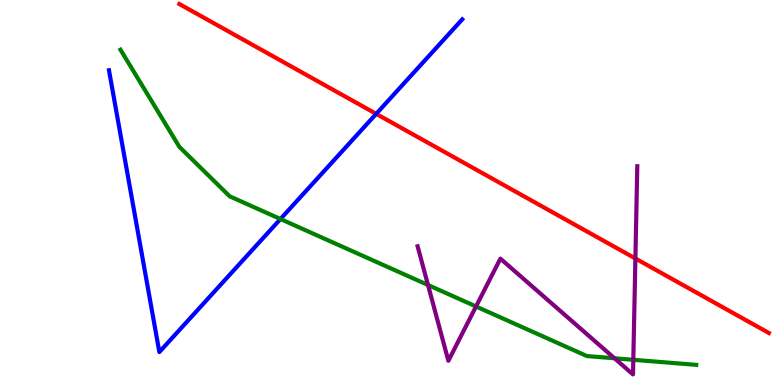[{'lines': ['blue', 'red'], 'intersections': [{'x': 4.85, 'y': 7.04}]}, {'lines': ['green', 'red'], 'intersections': []}, {'lines': ['purple', 'red'], 'intersections': [{'x': 8.2, 'y': 3.29}]}, {'lines': ['blue', 'green'], 'intersections': [{'x': 3.62, 'y': 4.31}]}, {'lines': ['blue', 'purple'], 'intersections': []}, {'lines': ['green', 'purple'], 'intersections': [{'x': 5.52, 'y': 2.6}, {'x': 6.14, 'y': 2.04}, {'x': 7.93, 'y': 0.694}, {'x': 8.17, 'y': 0.655}]}]